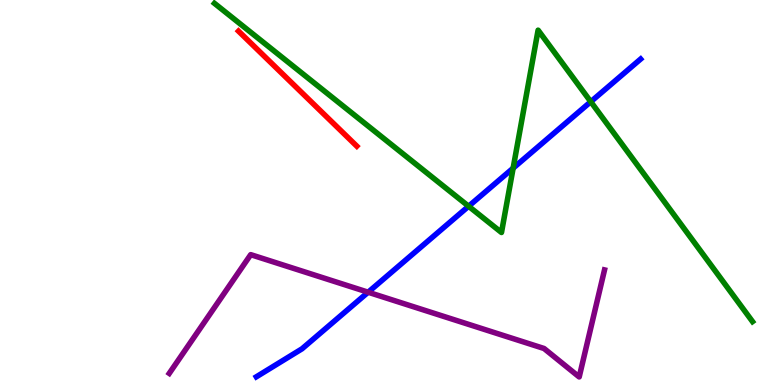[{'lines': ['blue', 'red'], 'intersections': []}, {'lines': ['green', 'red'], 'intersections': []}, {'lines': ['purple', 'red'], 'intersections': []}, {'lines': ['blue', 'green'], 'intersections': [{'x': 6.05, 'y': 4.64}, {'x': 6.62, 'y': 5.63}, {'x': 7.62, 'y': 7.36}]}, {'lines': ['blue', 'purple'], 'intersections': [{'x': 4.75, 'y': 2.41}]}, {'lines': ['green', 'purple'], 'intersections': []}]